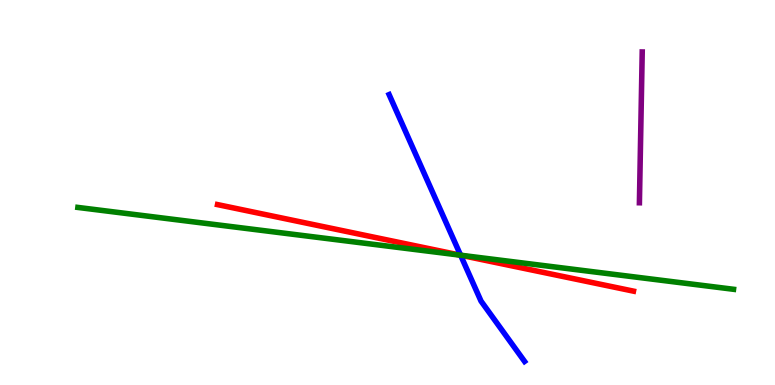[{'lines': ['blue', 'red'], 'intersections': [{'x': 5.94, 'y': 3.37}]}, {'lines': ['green', 'red'], 'intersections': [{'x': 5.94, 'y': 3.37}]}, {'lines': ['purple', 'red'], 'intersections': []}, {'lines': ['blue', 'green'], 'intersections': [{'x': 5.94, 'y': 3.37}]}, {'lines': ['blue', 'purple'], 'intersections': []}, {'lines': ['green', 'purple'], 'intersections': []}]